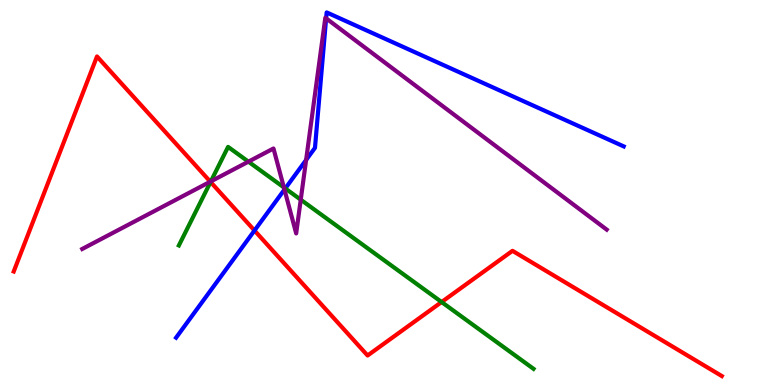[{'lines': ['blue', 'red'], 'intersections': [{'x': 3.28, 'y': 4.01}]}, {'lines': ['green', 'red'], 'intersections': [{'x': 2.72, 'y': 5.27}, {'x': 5.7, 'y': 2.15}]}, {'lines': ['purple', 'red'], 'intersections': [{'x': 2.71, 'y': 5.28}]}, {'lines': ['blue', 'green'], 'intersections': [{'x': 3.68, 'y': 5.11}]}, {'lines': ['blue', 'purple'], 'intersections': [{'x': 3.67, 'y': 5.08}, {'x': 3.95, 'y': 5.84}, {'x': 4.21, 'y': 9.52}]}, {'lines': ['green', 'purple'], 'intersections': [{'x': 2.72, 'y': 5.29}, {'x': 3.21, 'y': 5.8}, {'x': 3.66, 'y': 5.13}, {'x': 3.88, 'y': 4.81}]}]